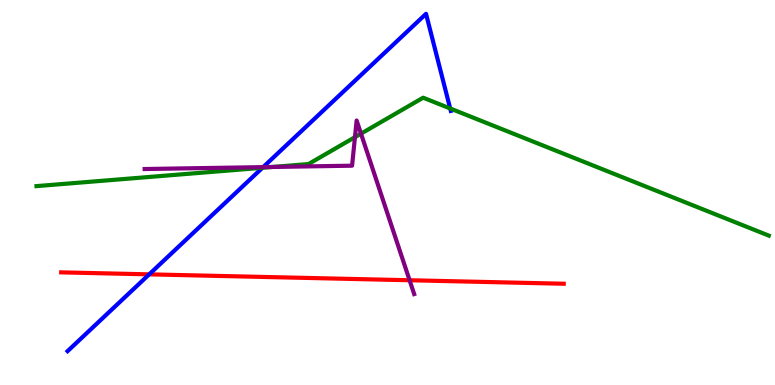[{'lines': ['blue', 'red'], 'intersections': [{'x': 1.93, 'y': 2.87}]}, {'lines': ['green', 'red'], 'intersections': []}, {'lines': ['purple', 'red'], 'intersections': [{'x': 5.29, 'y': 2.72}]}, {'lines': ['blue', 'green'], 'intersections': [{'x': 3.39, 'y': 5.64}, {'x': 5.81, 'y': 7.18}]}, {'lines': ['blue', 'purple'], 'intersections': [{'x': 3.4, 'y': 5.66}]}, {'lines': ['green', 'purple'], 'intersections': [{'x': 3.51, 'y': 5.66}, {'x': 4.58, 'y': 6.44}, {'x': 4.66, 'y': 6.53}]}]